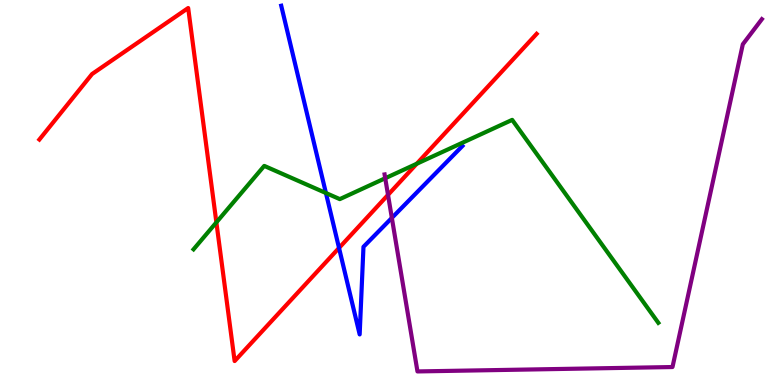[{'lines': ['blue', 'red'], 'intersections': [{'x': 4.37, 'y': 3.56}]}, {'lines': ['green', 'red'], 'intersections': [{'x': 2.79, 'y': 4.22}, {'x': 5.38, 'y': 5.75}]}, {'lines': ['purple', 'red'], 'intersections': [{'x': 5.01, 'y': 4.94}]}, {'lines': ['blue', 'green'], 'intersections': [{'x': 4.21, 'y': 4.99}]}, {'lines': ['blue', 'purple'], 'intersections': [{'x': 5.06, 'y': 4.34}]}, {'lines': ['green', 'purple'], 'intersections': [{'x': 4.97, 'y': 5.37}]}]